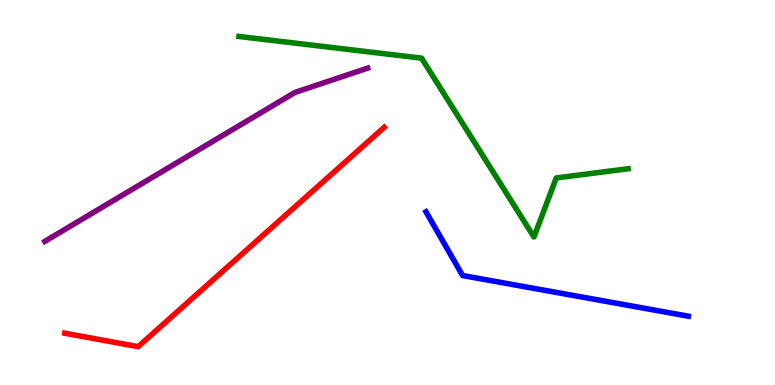[{'lines': ['blue', 'red'], 'intersections': []}, {'lines': ['green', 'red'], 'intersections': []}, {'lines': ['purple', 'red'], 'intersections': []}, {'lines': ['blue', 'green'], 'intersections': []}, {'lines': ['blue', 'purple'], 'intersections': []}, {'lines': ['green', 'purple'], 'intersections': []}]